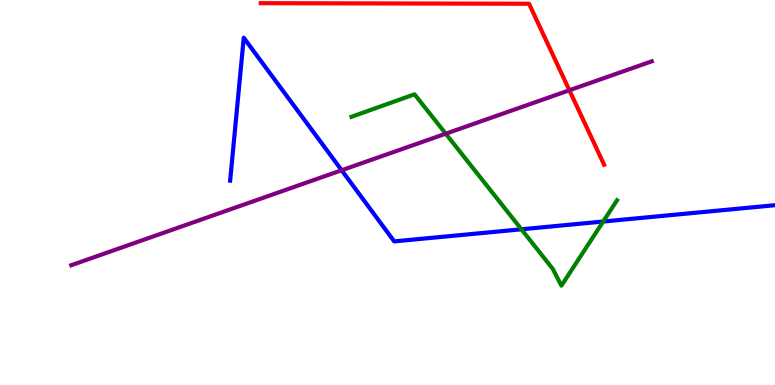[{'lines': ['blue', 'red'], 'intersections': []}, {'lines': ['green', 'red'], 'intersections': []}, {'lines': ['purple', 'red'], 'intersections': [{'x': 7.35, 'y': 7.66}]}, {'lines': ['blue', 'green'], 'intersections': [{'x': 6.73, 'y': 4.04}, {'x': 7.78, 'y': 4.25}]}, {'lines': ['blue', 'purple'], 'intersections': [{'x': 4.41, 'y': 5.58}]}, {'lines': ['green', 'purple'], 'intersections': [{'x': 5.75, 'y': 6.53}]}]